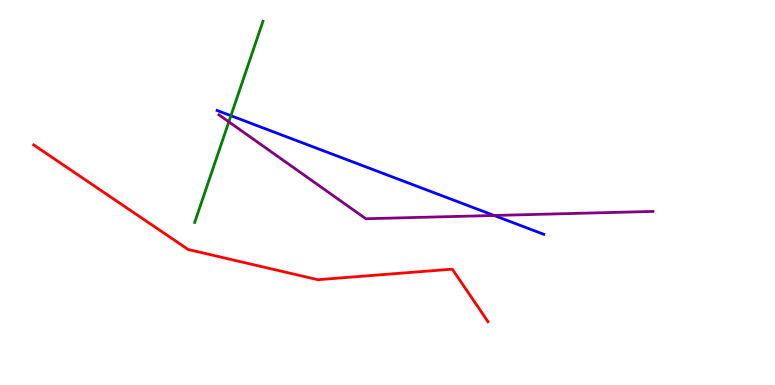[{'lines': ['blue', 'red'], 'intersections': []}, {'lines': ['green', 'red'], 'intersections': []}, {'lines': ['purple', 'red'], 'intersections': []}, {'lines': ['blue', 'green'], 'intersections': [{'x': 2.98, 'y': 6.99}]}, {'lines': ['blue', 'purple'], 'intersections': [{'x': 6.38, 'y': 4.4}]}, {'lines': ['green', 'purple'], 'intersections': [{'x': 2.95, 'y': 6.84}]}]